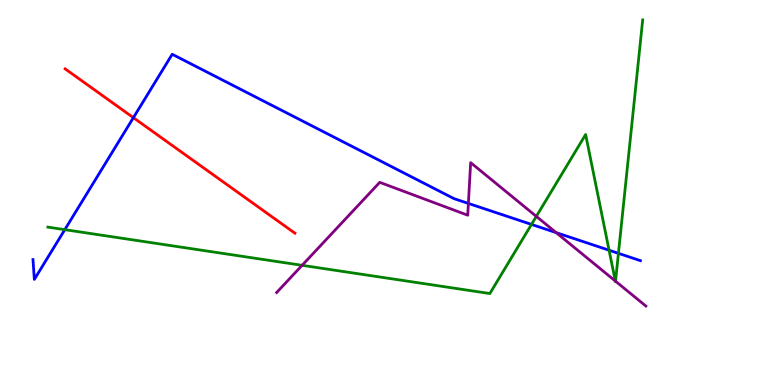[{'lines': ['blue', 'red'], 'intersections': [{'x': 1.72, 'y': 6.94}]}, {'lines': ['green', 'red'], 'intersections': []}, {'lines': ['purple', 'red'], 'intersections': []}, {'lines': ['blue', 'green'], 'intersections': [{'x': 0.836, 'y': 4.03}, {'x': 6.86, 'y': 4.17}, {'x': 7.86, 'y': 3.5}, {'x': 7.98, 'y': 3.42}]}, {'lines': ['blue', 'purple'], 'intersections': [{'x': 6.04, 'y': 4.72}, {'x': 7.18, 'y': 3.96}]}, {'lines': ['green', 'purple'], 'intersections': [{'x': 3.9, 'y': 3.11}, {'x': 6.92, 'y': 4.38}, {'x': 7.94, 'y': 2.7}, {'x': 7.94, 'y': 2.7}]}]